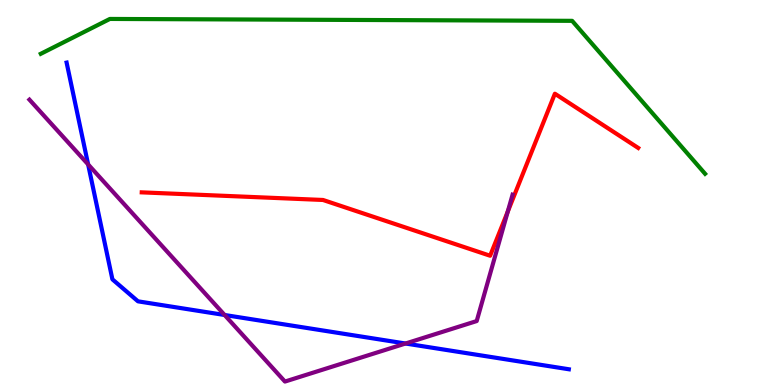[{'lines': ['blue', 'red'], 'intersections': []}, {'lines': ['green', 'red'], 'intersections': []}, {'lines': ['purple', 'red'], 'intersections': [{'x': 6.55, 'y': 4.5}]}, {'lines': ['blue', 'green'], 'intersections': []}, {'lines': ['blue', 'purple'], 'intersections': [{'x': 1.14, 'y': 5.73}, {'x': 2.9, 'y': 1.82}, {'x': 5.23, 'y': 1.08}]}, {'lines': ['green', 'purple'], 'intersections': []}]